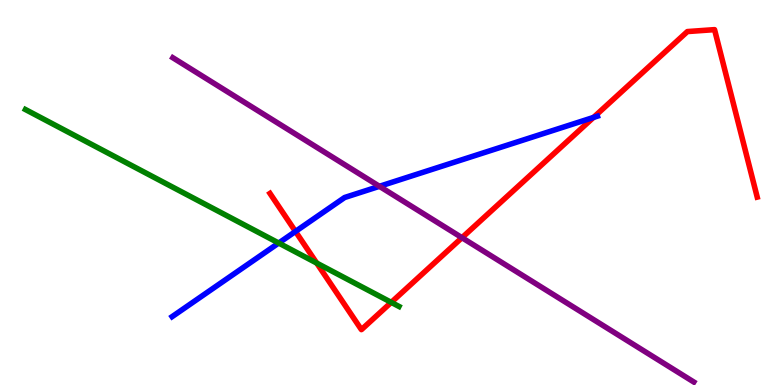[{'lines': ['blue', 'red'], 'intersections': [{'x': 3.81, 'y': 3.99}, {'x': 7.66, 'y': 6.95}]}, {'lines': ['green', 'red'], 'intersections': [{'x': 4.09, 'y': 3.17}, {'x': 5.05, 'y': 2.15}]}, {'lines': ['purple', 'red'], 'intersections': [{'x': 5.96, 'y': 3.83}]}, {'lines': ['blue', 'green'], 'intersections': [{'x': 3.6, 'y': 3.69}]}, {'lines': ['blue', 'purple'], 'intersections': [{'x': 4.9, 'y': 5.16}]}, {'lines': ['green', 'purple'], 'intersections': []}]